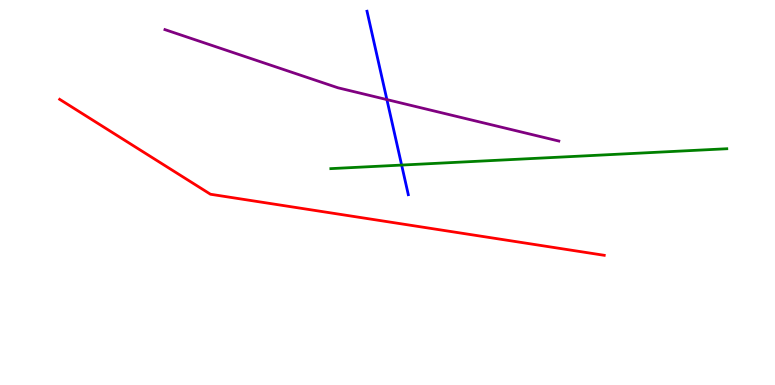[{'lines': ['blue', 'red'], 'intersections': []}, {'lines': ['green', 'red'], 'intersections': []}, {'lines': ['purple', 'red'], 'intersections': []}, {'lines': ['blue', 'green'], 'intersections': [{'x': 5.18, 'y': 5.71}]}, {'lines': ['blue', 'purple'], 'intersections': [{'x': 4.99, 'y': 7.41}]}, {'lines': ['green', 'purple'], 'intersections': []}]